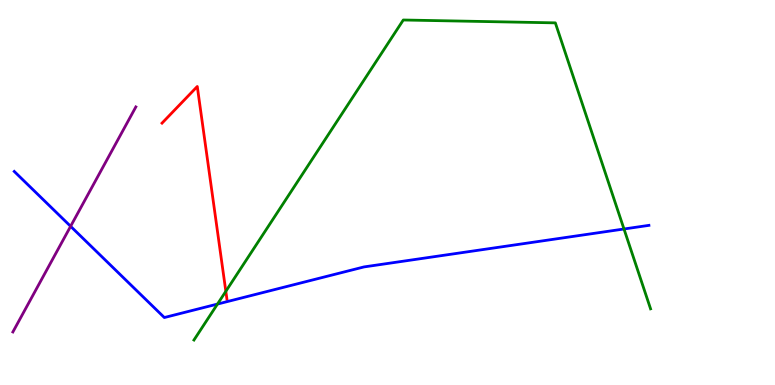[{'lines': ['blue', 'red'], 'intersections': []}, {'lines': ['green', 'red'], 'intersections': [{'x': 2.91, 'y': 2.43}]}, {'lines': ['purple', 'red'], 'intersections': []}, {'lines': ['blue', 'green'], 'intersections': [{'x': 2.81, 'y': 2.1}, {'x': 8.05, 'y': 4.05}]}, {'lines': ['blue', 'purple'], 'intersections': [{'x': 0.911, 'y': 4.12}]}, {'lines': ['green', 'purple'], 'intersections': []}]